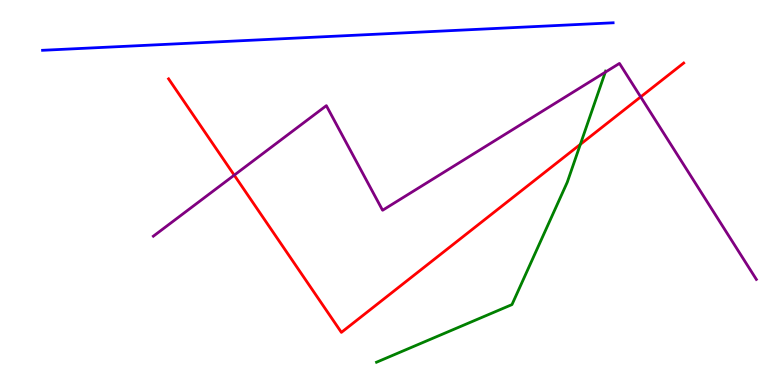[{'lines': ['blue', 'red'], 'intersections': []}, {'lines': ['green', 'red'], 'intersections': [{'x': 7.49, 'y': 6.25}]}, {'lines': ['purple', 'red'], 'intersections': [{'x': 3.02, 'y': 5.45}, {'x': 8.27, 'y': 7.48}]}, {'lines': ['blue', 'green'], 'intersections': []}, {'lines': ['blue', 'purple'], 'intersections': []}, {'lines': ['green', 'purple'], 'intersections': [{'x': 7.81, 'y': 8.12}]}]